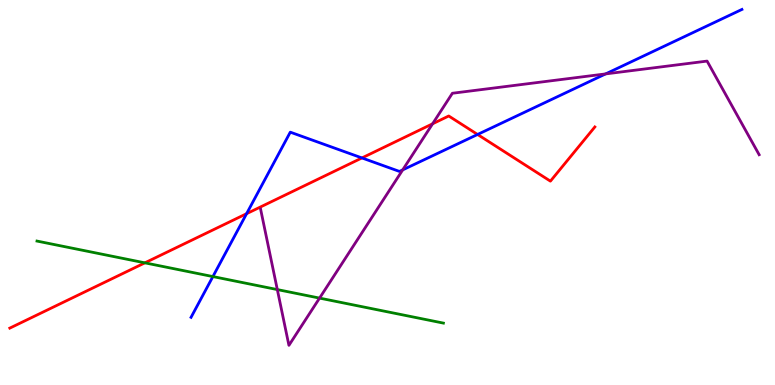[{'lines': ['blue', 'red'], 'intersections': [{'x': 3.18, 'y': 4.45}, {'x': 4.67, 'y': 5.9}, {'x': 6.16, 'y': 6.51}]}, {'lines': ['green', 'red'], 'intersections': [{'x': 1.87, 'y': 3.17}]}, {'lines': ['purple', 'red'], 'intersections': [{'x': 5.58, 'y': 6.78}]}, {'lines': ['blue', 'green'], 'intersections': [{'x': 2.75, 'y': 2.82}]}, {'lines': ['blue', 'purple'], 'intersections': [{'x': 5.2, 'y': 5.59}, {'x': 7.81, 'y': 8.08}]}, {'lines': ['green', 'purple'], 'intersections': [{'x': 3.58, 'y': 2.48}, {'x': 4.12, 'y': 2.26}]}]